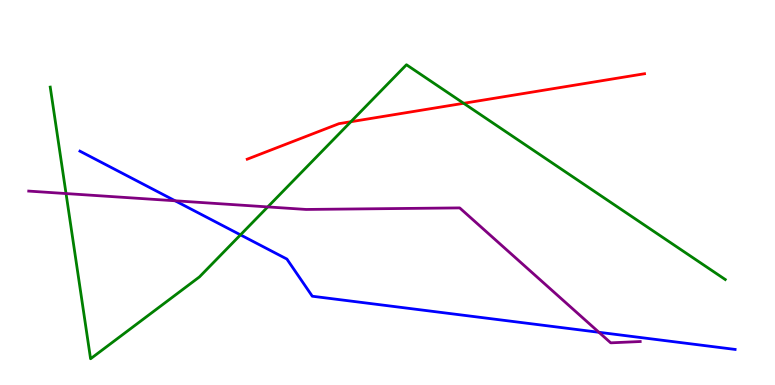[{'lines': ['blue', 'red'], 'intersections': []}, {'lines': ['green', 'red'], 'intersections': [{'x': 4.53, 'y': 6.84}, {'x': 5.98, 'y': 7.32}]}, {'lines': ['purple', 'red'], 'intersections': []}, {'lines': ['blue', 'green'], 'intersections': [{'x': 3.1, 'y': 3.9}]}, {'lines': ['blue', 'purple'], 'intersections': [{'x': 2.26, 'y': 4.78}, {'x': 7.73, 'y': 1.37}]}, {'lines': ['green', 'purple'], 'intersections': [{'x': 0.852, 'y': 4.97}, {'x': 3.45, 'y': 4.63}]}]